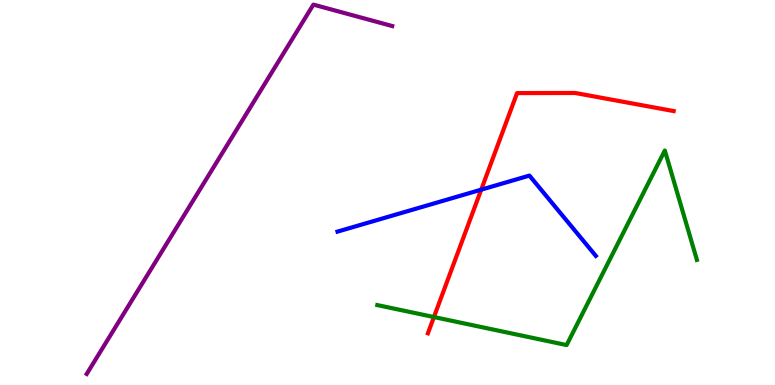[{'lines': ['blue', 'red'], 'intersections': [{'x': 6.21, 'y': 5.07}]}, {'lines': ['green', 'red'], 'intersections': [{'x': 5.6, 'y': 1.77}]}, {'lines': ['purple', 'red'], 'intersections': []}, {'lines': ['blue', 'green'], 'intersections': []}, {'lines': ['blue', 'purple'], 'intersections': []}, {'lines': ['green', 'purple'], 'intersections': []}]